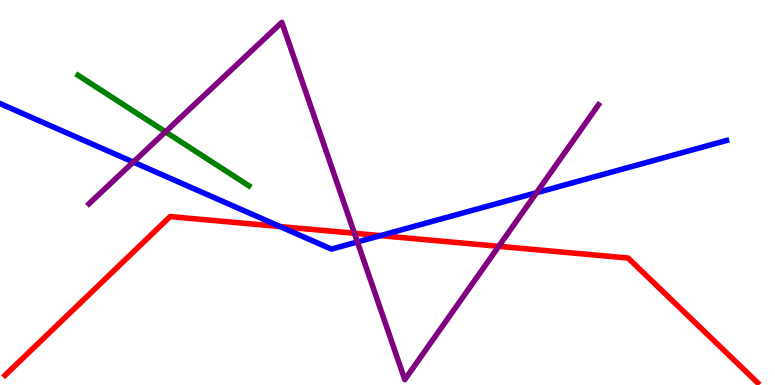[{'lines': ['blue', 'red'], 'intersections': [{'x': 3.61, 'y': 4.12}, {'x': 4.91, 'y': 3.88}]}, {'lines': ['green', 'red'], 'intersections': []}, {'lines': ['purple', 'red'], 'intersections': [{'x': 4.57, 'y': 3.94}, {'x': 6.44, 'y': 3.6}]}, {'lines': ['blue', 'green'], 'intersections': []}, {'lines': ['blue', 'purple'], 'intersections': [{'x': 1.72, 'y': 5.79}, {'x': 4.61, 'y': 3.72}, {'x': 6.92, 'y': 4.99}]}, {'lines': ['green', 'purple'], 'intersections': [{'x': 2.13, 'y': 6.58}]}]